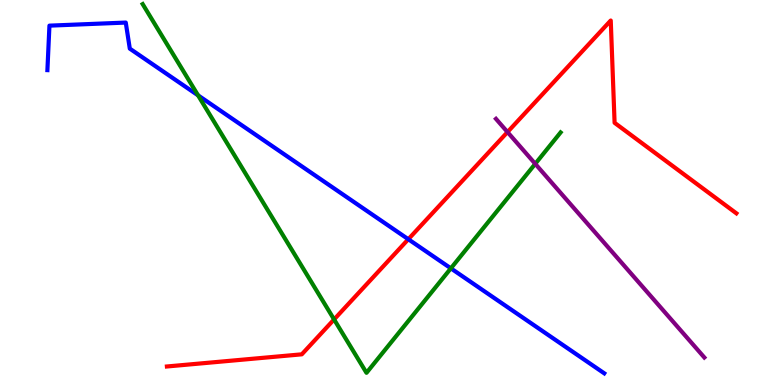[{'lines': ['blue', 'red'], 'intersections': [{'x': 5.27, 'y': 3.79}]}, {'lines': ['green', 'red'], 'intersections': [{'x': 4.31, 'y': 1.7}]}, {'lines': ['purple', 'red'], 'intersections': [{'x': 6.55, 'y': 6.57}]}, {'lines': ['blue', 'green'], 'intersections': [{'x': 2.56, 'y': 7.52}, {'x': 5.82, 'y': 3.03}]}, {'lines': ['blue', 'purple'], 'intersections': []}, {'lines': ['green', 'purple'], 'intersections': [{'x': 6.91, 'y': 5.74}]}]